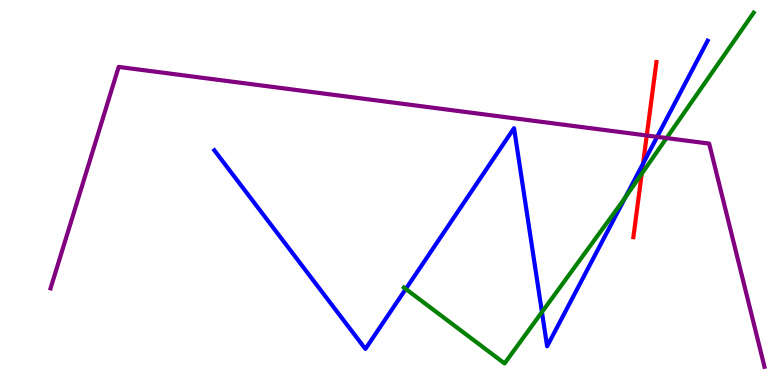[{'lines': ['blue', 'red'], 'intersections': [{'x': 8.3, 'y': 5.75}]}, {'lines': ['green', 'red'], 'intersections': [{'x': 8.28, 'y': 5.49}]}, {'lines': ['purple', 'red'], 'intersections': [{'x': 8.35, 'y': 6.48}]}, {'lines': ['blue', 'green'], 'intersections': [{'x': 5.24, 'y': 2.49}, {'x': 6.99, 'y': 1.89}, {'x': 8.07, 'y': 4.88}]}, {'lines': ['blue', 'purple'], 'intersections': [{'x': 8.48, 'y': 6.45}]}, {'lines': ['green', 'purple'], 'intersections': [{'x': 8.6, 'y': 6.41}]}]